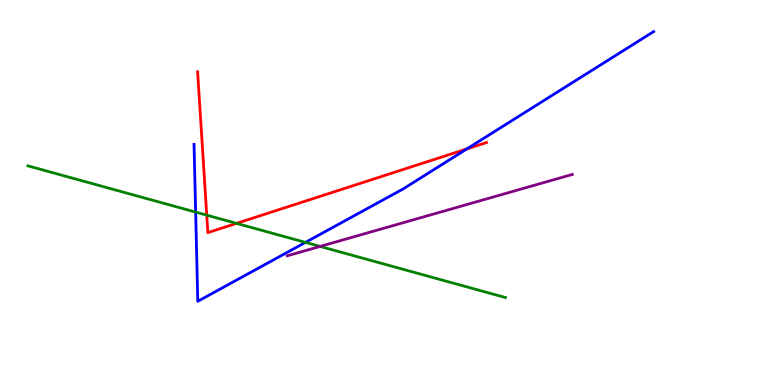[{'lines': ['blue', 'red'], 'intersections': [{'x': 6.02, 'y': 6.13}]}, {'lines': ['green', 'red'], 'intersections': [{'x': 2.67, 'y': 4.41}, {'x': 3.05, 'y': 4.2}]}, {'lines': ['purple', 'red'], 'intersections': []}, {'lines': ['blue', 'green'], 'intersections': [{'x': 2.52, 'y': 4.49}, {'x': 3.94, 'y': 3.7}]}, {'lines': ['blue', 'purple'], 'intersections': []}, {'lines': ['green', 'purple'], 'intersections': [{'x': 4.13, 'y': 3.6}]}]